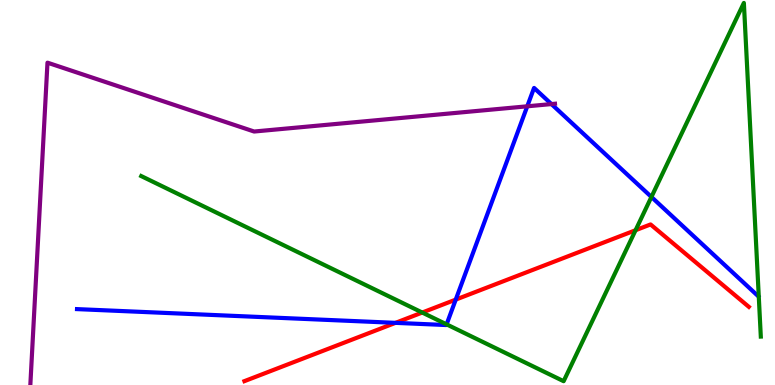[{'lines': ['blue', 'red'], 'intersections': [{'x': 5.1, 'y': 1.61}, {'x': 5.88, 'y': 2.22}]}, {'lines': ['green', 'red'], 'intersections': [{'x': 5.45, 'y': 1.88}, {'x': 8.2, 'y': 4.02}]}, {'lines': ['purple', 'red'], 'intersections': []}, {'lines': ['blue', 'green'], 'intersections': [{'x': 5.76, 'y': 1.58}, {'x': 8.41, 'y': 4.88}]}, {'lines': ['blue', 'purple'], 'intersections': [{'x': 6.8, 'y': 7.24}, {'x': 7.12, 'y': 7.3}]}, {'lines': ['green', 'purple'], 'intersections': []}]